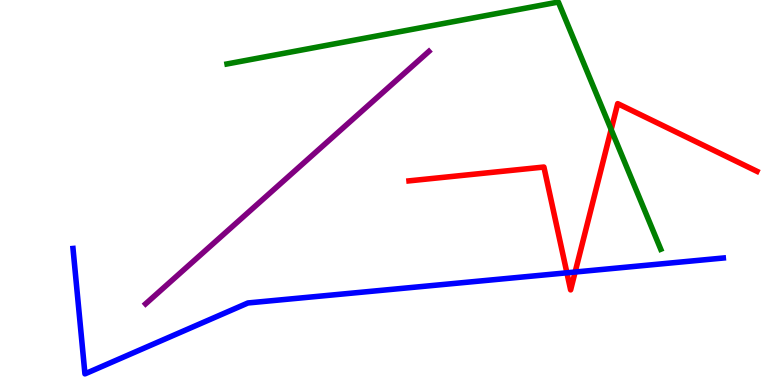[{'lines': ['blue', 'red'], 'intersections': [{'x': 7.31, 'y': 2.91}, {'x': 7.42, 'y': 2.93}]}, {'lines': ['green', 'red'], 'intersections': [{'x': 7.89, 'y': 6.64}]}, {'lines': ['purple', 'red'], 'intersections': []}, {'lines': ['blue', 'green'], 'intersections': []}, {'lines': ['blue', 'purple'], 'intersections': []}, {'lines': ['green', 'purple'], 'intersections': []}]